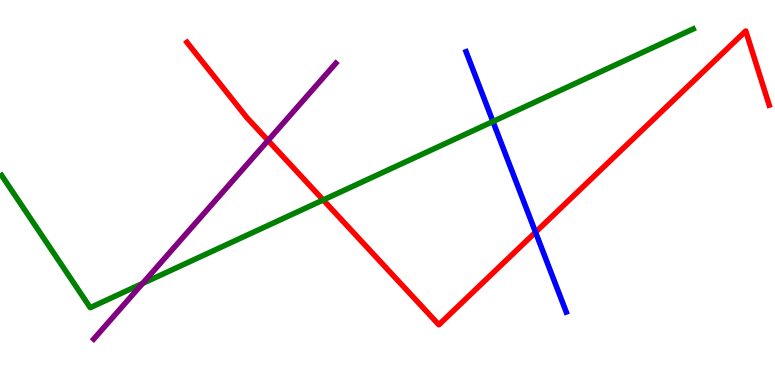[{'lines': ['blue', 'red'], 'intersections': [{'x': 6.91, 'y': 3.97}]}, {'lines': ['green', 'red'], 'intersections': [{'x': 4.17, 'y': 4.81}]}, {'lines': ['purple', 'red'], 'intersections': [{'x': 3.46, 'y': 6.35}]}, {'lines': ['blue', 'green'], 'intersections': [{'x': 6.36, 'y': 6.84}]}, {'lines': ['blue', 'purple'], 'intersections': []}, {'lines': ['green', 'purple'], 'intersections': [{'x': 1.84, 'y': 2.64}]}]